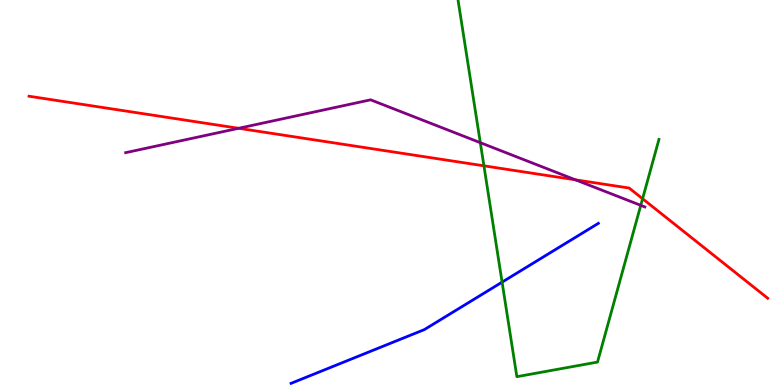[{'lines': ['blue', 'red'], 'intersections': []}, {'lines': ['green', 'red'], 'intersections': [{'x': 6.24, 'y': 5.69}, {'x': 8.29, 'y': 4.84}]}, {'lines': ['purple', 'red'], 'intersections': [{'x': 3.08, 'y': 6.67}, {'x': 7.43, 'y': 5.33}]}, {'lines': ['blue', 'green'], 'intersections': [{'x': 6.48, 'y': 2.67}]}, {'lines': ['blue', 'purple'], 'intersections': []}, {'lines': ['green', 'purple'], 'intersections': [{'x': 6.2, 'y': 6.29}, {'x': 8.27, 'y': 4.67}]}]